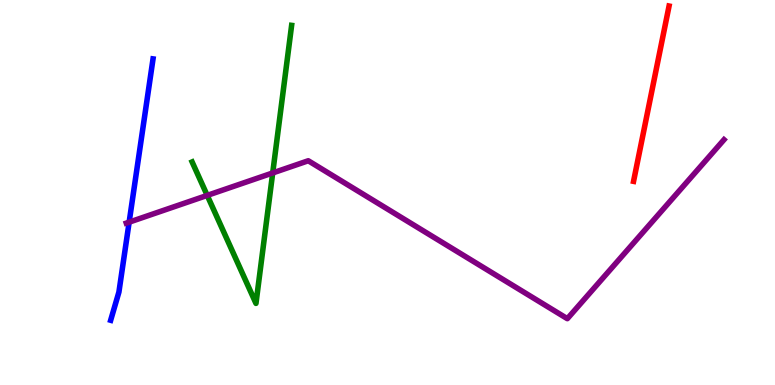[{'lines': ['blue', 'red'], 'intersections': []}, {'lines': ['green', 'red'], 'intersections': []}, {'lines': ['purple', 'red'], 'intersections': []}, {'lines': ['blue', 'green'], 'intersections': []}, {'lines': ['blue', 'purple'], 'intersections': [{'x': 1.67, 'y': 4.23}]}, {'lines': ['green', 'purple'], 'intersections': [{'x': 2.67, 'y': 4.92}, {'x': 3.52, 'y': 5.51}]}]